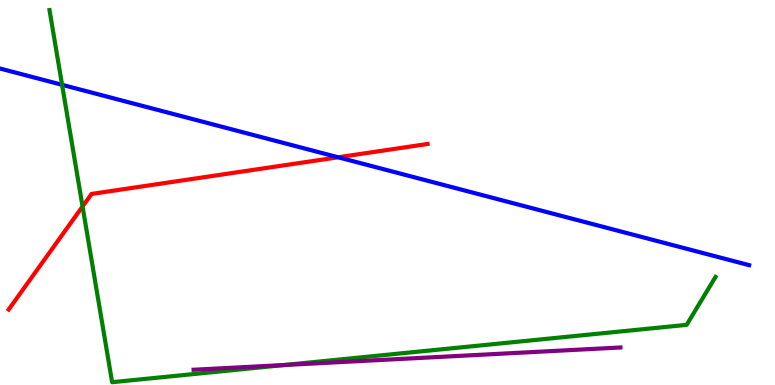[{'lines': ['blue', 'red'], 'intersections': [{'x': 4.36, 'y': 5.91}]}, {'lines': ['green', 'red'], 'intersections': [{'x': 1.07, 'y': 4.64}]}, {'lines': ['purple', 'red'], 'intersections': []}, {'lines': ['blue', 'green'], 'intersections': [{'x': 0.801, 'y': 7.8}]}, {'lines': ['blue', 'purple'], 'intersections': []}, {'lines': ['green', 'purple'], 'intersections': [{'x': 3.67, 'y': 0.519}]}]